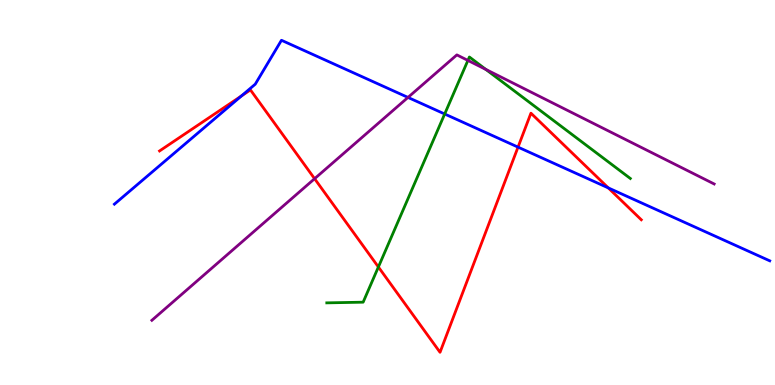[{'lines': ['blue', 'red'], 'intersections': [{'x': 3.12, 'y': 7.51}, {'x': 6.68, 'y': 6.18}, {'x': 7.85, 'y': 5.12}]}, {'lines': ['green', 'red'], 'intersections': [{'x': 4.88, 'y': 3.07}]}, {'lines': ['purple', 'red'], 'intersections': [{'x': 4.06, 'y': 5.36}]}, {'lines': ['blue', 'green'], 'intersections': [{'x': 5.74, 'y': 7.04}]}, {'lines': ['blue', 'purple'], 'intersections': [{'x': 5.26, 'y': 7.47}]}, {'lines': ['green', 'purple'], 'intersections': [{'x': 6.04, 'y': 8.43}, {'x': 6.27, 'y': 8.2}]}]